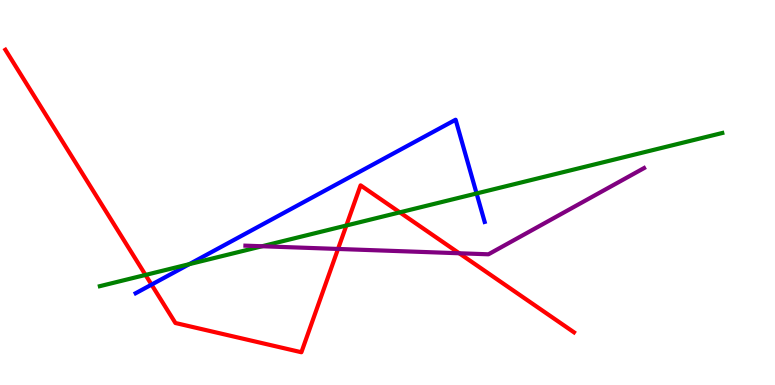[{'lines': ['blue', 'red'], 'intersections': [{'x': 1.96, 'y': 2.61}]}, {'lines': ['green', 'red'], 'intersections': [{'x': 1.88, 'y': 2.86}, {'x': 4.47, 'y': 4.14}, {'x': 5.16, 'y': 4.48}]}, {'lines': ['purple', 'red'], 'intersections': [{'x': 4.36, 'y': 3.53}, {'x': 5.93, 'y': 3.42}]}, {'lines': ['blue', 'green'], 'intersections': [{'x': 2.44, 'y': 3.14}, {'x': 6.15, 'y': 4.98}]}, {'lines': ['blue', 'purple'], 'intersections': []}, {'lines': ['green', 'purple'], 'intersections': [{'x': 3.38, 'y': 3.6}]}]